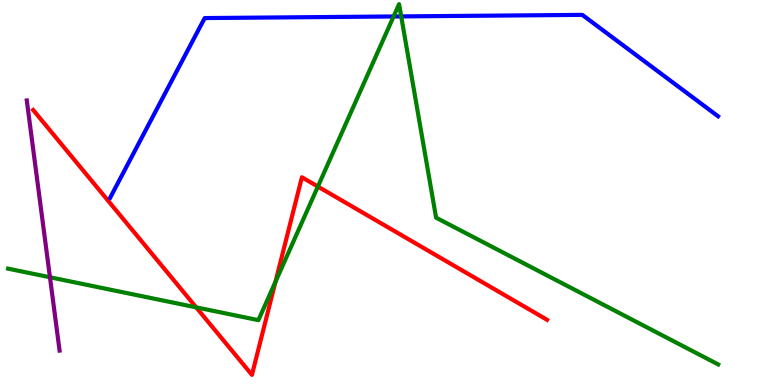[{'lines': ['blue', 'red'], 'intersections': []}, {'lines': ['green', 'red'], 'intersections': [{'x': 2.53, 'y': 2.02}, {'x': 3.55, 'y': 2.68}, {'x': 4.1, 'y': 5.15}]}, {'lines': ['purple', 'red'], 'intersections': []}, {'lines': ['blue', 'green'], 'intersections': [{'x': 5.08, 'y': 9.57}, {'x': 5.18, 'y': 9.57}]}, {'lines': ['blue', 'purple'], 'intersections': []}, {'lines': ['green', 'purple'], 'intersections': [{'x': 0.645, 'y': 2.8}]}]